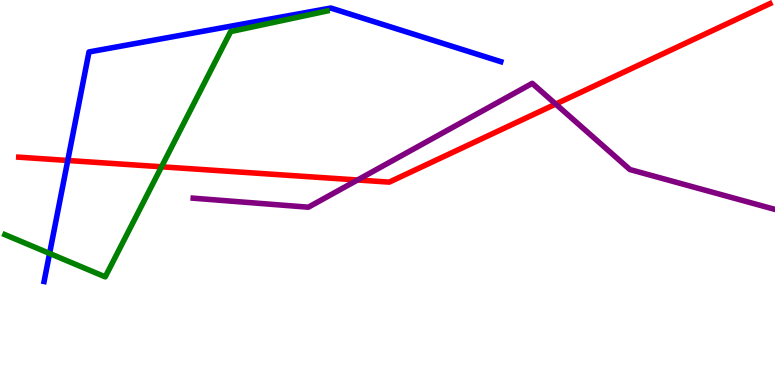[{'lines': ['blue', 'red'], 'intersections': [{'x': 0.874, 'y': 5.83}]}, {'lines': ['green', 'red'], 'intersections': [{'x': 2.08, 'y': 5.67}]}, {'lines': ['purple', 'red'], 'intersections': [{'x': 4.61, 'y': 5.32}, {'x': 7.17, 'y': 7.3}]}, {'lines': ['blue', 'green'], 'intersections': [{'x': 0.64, 'y': 3.42}]}, {'lines': ['blue', 'purple'], 'intersections': []}, {'lines': ['green', 'purple'], 'intersections': []}]